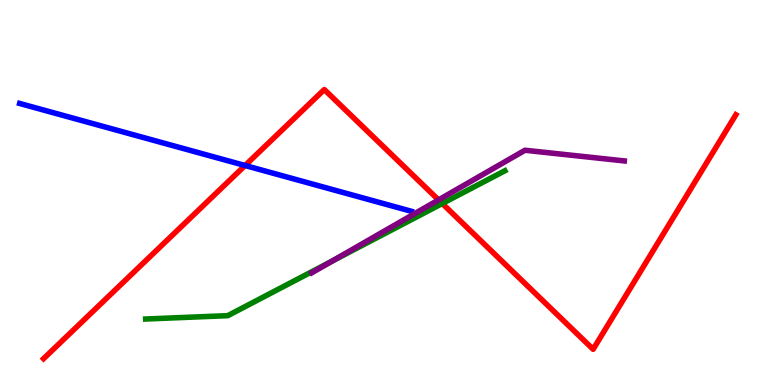[{'lines': ['blue', 'red'], 'intersections': [{'x': 3.16, 'y': 5.7}]}, {'lines': ['green', 'red'], 'intersections': [{'x': 5.71, 'y': 4.71}]}, {'lines': ['purple', 'red'], 'intersections': [{'x': 5.66, 'y': 4.81}]}, {'lines': ['blue', 'green'], 'intersections': []}, {'lines': ['blue', 'purple'], 'intersections': []}, {'lines': ['green', 'purple'], 'intersections': [{'x': 4.28, 'y': 3.22}]}]